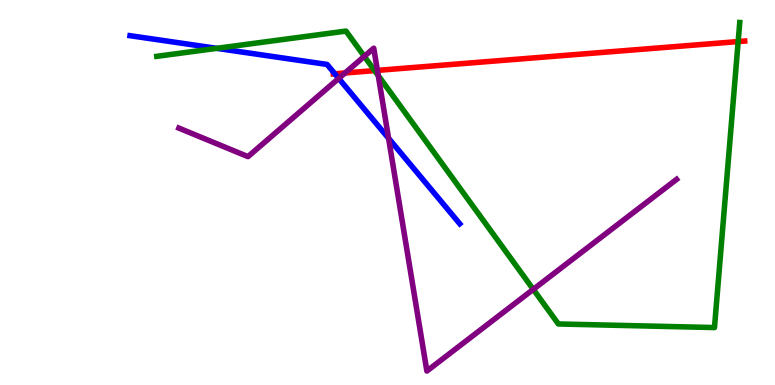[{'lines': ['blue', 'red'], 'intersections': [{'x': 4.32, 'y': 8.08}]}, {'lines': ['green', 'red'], 'intersections': [{'x': 4.83, 'y': 8.17}, {'x': 9.52, 'y': 8.92}]}, {'lines': ['purple', 'red'], 'intersections': [{'x': 4.45, 'y': 8.1}, {'x': 4.87, 'y': 8.17}]}, {'lines': ['blue', 'green'], 'intersections': [{'x': 2.8, 'y': 8.74}]}, {'lines': ['blue', 'purple'], 'intersections': [{'x': 4.37, 'y': 7.96}, {'x': 5.01, 'y': 6.41}]}, {'lines': ['green', 'purple'], 'intersections': [{'x': 4.7, 'y': 8.54}, {'x': 4.88, 'y': 8.04}, {'x': 6.88, 'y': 2.48}]}]